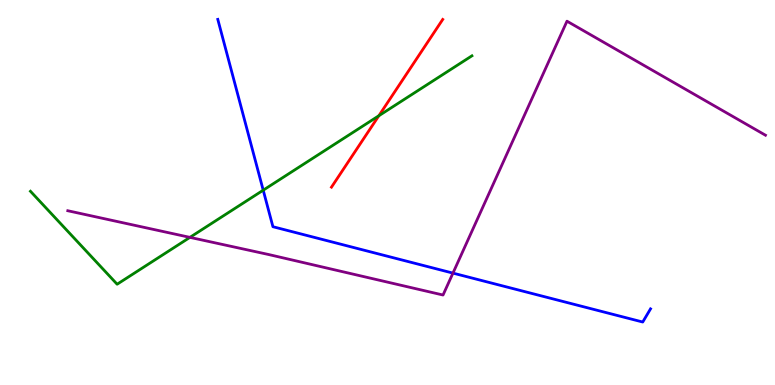[{'lines': ['blue', 'red'], 'intersections': []}, {'lines': ['green', 'red'], 'intersections': [{'x': 4.89, 'y': 6.99}]}, {'lines': ['purple', 'red'], 'intersections': []}, {'lines': ['blue', 'green'], 'intersections': [{'x': 3.4, 'y': 5.06}]}, {'lines': ['blue', 'purple'], 'intersections': [{'x': 5.84, 'y': 2.91}]}, {'lines': ['green', 'purple'], 'intersections': [{'x': 2.45, 'y': 3.83}]}]